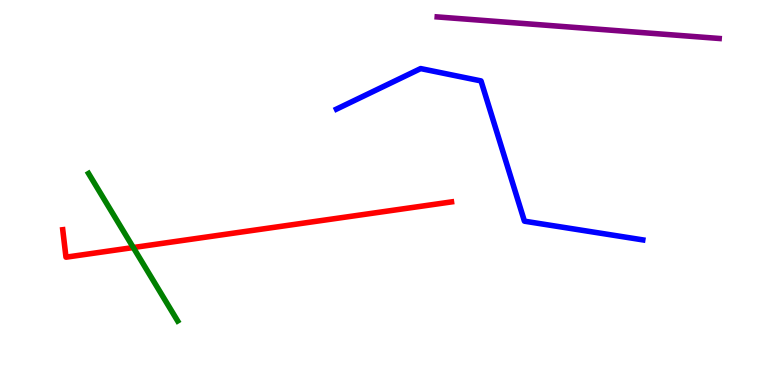[{'lines': ['blue', 'red'], 'intersections': []}, {'lines': ['green', 'red'], 'intersections': [{'x': 1.72, 'y': 3.57}]}, {'lines': ['purple', 'red'], 'intersections': []}, {'lines': ['blue', 'green'], 'intersections': []}, {'lines': ['blue', 'purple'], 'intersections': []}, {'lines': ['green', 'purple'], 'intersections': []}]